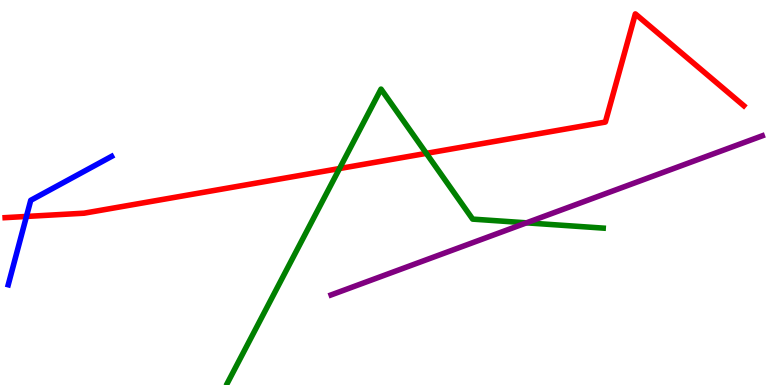[{'lines': ['blue', 'red'], 'intersections': [{'x': 0.341, 'y': 4.38}]}, {'lines': ['green', 'red'], 'intersections': [{'x': 4.38, 'y': 5.62}, {'x': 5.5, 'y': 6.02}]}, {'lines': ['purple', 'red'], 'intersections': []}, {'lines': ['blue', 'green'], 'intersections': []}, {'lines': ['blue', 'purple'], 'intersections': []}, {'lines': ['green', 'purple'], 'intersections': [{'x': 6.79, 'y': 4.21}]}]